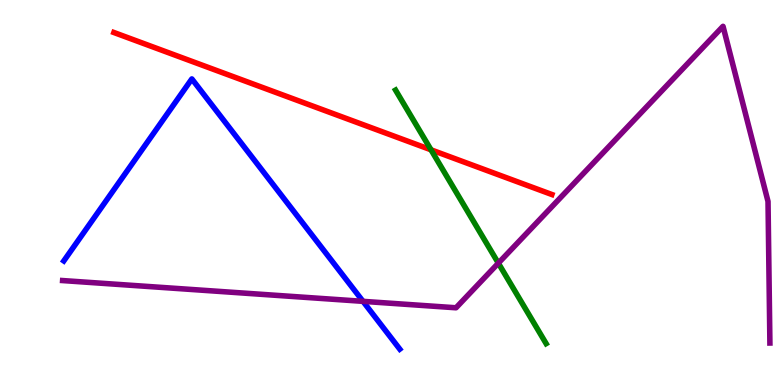[{'lines': ['blue', 'red'], 'intersections': []}, {'lines': ['green', 'red'], 'intersections': [{'x': 5.56, 'y': 6.11}]}, {'lines': ['purple', 'red'], 'intersections': []}, {'lines': ['blue', 'green'], 'intersections': []}, {'lines': ['blue', 'purple'], 'intersections': [{'x': 4.68, 'y': 2.17}]}, {'lines': ['green', 'purple'], 'intersections': [{'x': 6.43, 'y': 3.16}]}]